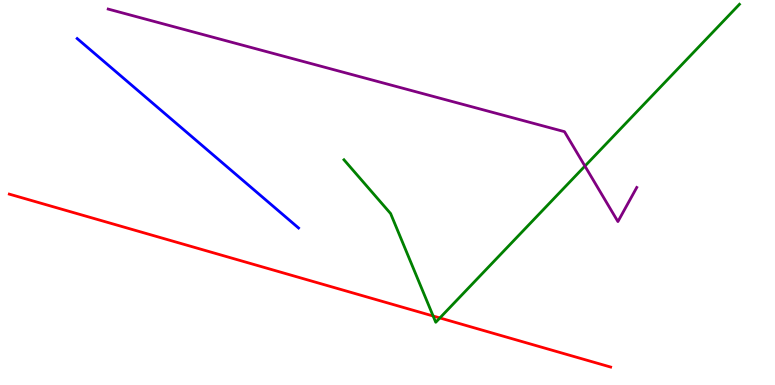[{'lines': ['blue', 'red'], 'intersections': []}, {'lines': ['green', 'red'], 'intersections': [{'x': 5.59, 'y': 1.79}, {'x': 5.68, 'y': 1.74}]}, {'lines': ['purple', 'red'], 'intersections': []}, {'lines': ['blue', 'green'], 'intersections': []}, {'lines': ['blue', 'purple'], 'intersections': []}, {'lines': ['green', 'purple'], 'intersections': [{'x': 7.55, 'y': 5.69}]}]